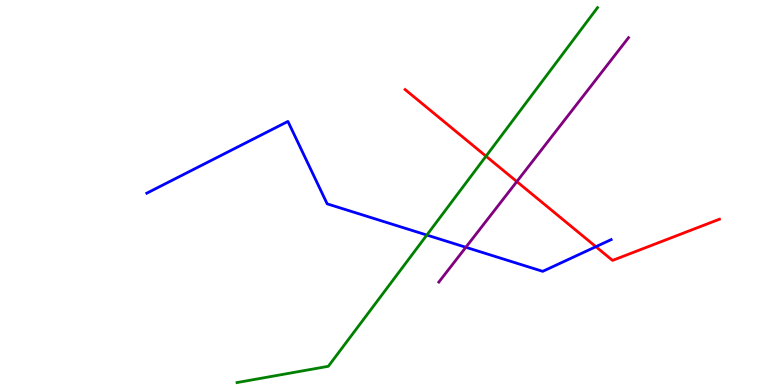[{'lines': ['blue', 'red'], 'intersections': [{'x': 7.69, 'y': 3.59}]}, {'lines': ['green', 'red'], 'intersections': [{'x': 6.27, 'y': 5.94}]}, {'lines': ['purple', 'red'], 'intersections': [{'x': 6.67, 'y': 5.28}]}, {'lines': ['blue', 'green'], 'intersections': [{'x': 5.51, 'y': 3.89}]}, {'lines': ['blue', 'purple'], 'intersections': [{'x': 6.01, 'y': 3.58}]}, {'lines': ['green', 'purple'], 'intersections': []}]